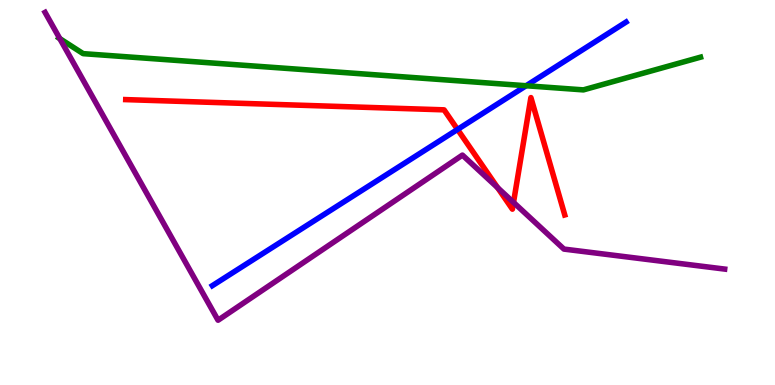[{'lines': ['blue', 'red'], 'intersections': [{'x': 5.9, 'y': 6.64}]}, {'lines': ['green', 'red'], 'intersections': []}, {'lines': ['purple', 'red'], 'intersections': [{'x': 6.42, 'y': 5.13}, {'x': 6.63, 'y': 4.74}]}, {'lines': ['blue', 'green'], 'intersections': [{'x': 6.79, 'y': 7.77}]}, {'lines': ['blue', 'purple'], 'intersections': []}, {'lines': ['green', 'purple'], 'intersections': [{'x': 0.772, 'y': 9.0}]}]